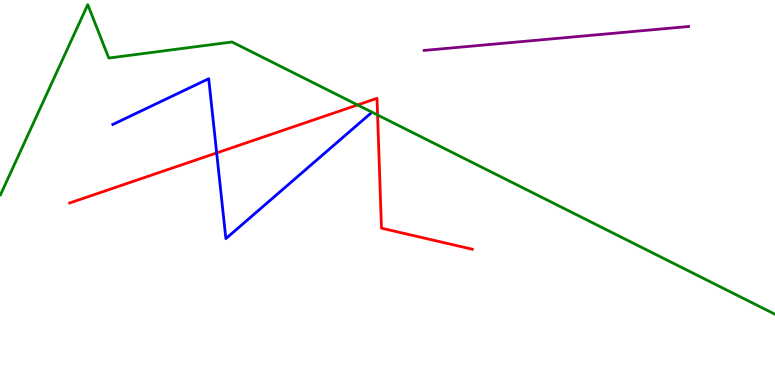[{'lines': ['blue', 'red'], 'intersections': [{'x': 2.8, 'y': 6.03}]}, {'lines': ['green', 'red'], 'intersections': [{'x': 4.61, 'y': 7.27}, {'x': 4.87, 'y': 7.01}]}, {'lines': ['purple', 'red'], 'intersections': []}, {'lines': ['blue', 'green'], 'intersections': []}, {'lines': ['blue', 'purple'], 'intersections': []}, {'lines': ['green', 'purple'], 'intersections': []}]